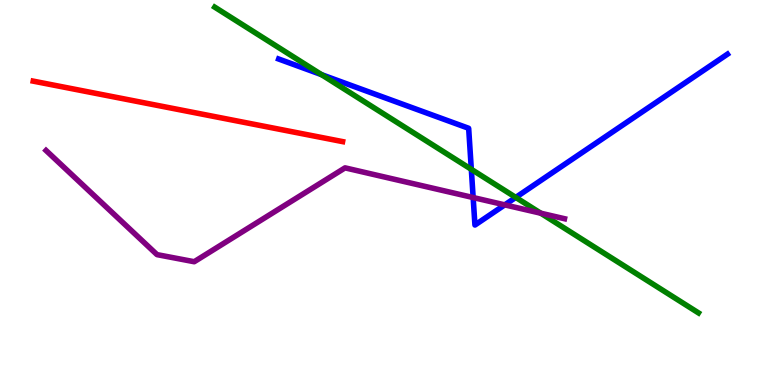[{'lines': ['blue', 'red'], 'intersections': []}, {'lines': ['green', 'red'], 'intersections': []}, {'lines': ['purple', 'red'], 'intersections': []}, {'lines': ['blue', 'green'], 'intersections': [{'x': 4.15, 'y': 8.06}, {'x': 6.08, 'y': 5.6}, {'x': 6.66, 'y': 4.87}]}, {'lines': ['blue', 'purple'], 'intersections': [{'x': 6.11, 'y': 4.87}, {'x': 6.51, 'y': 4.68}]}, {'lines': ['green', 'purple'], 'intersections': [{'x': 6.98, 'y': 4.46}]}]